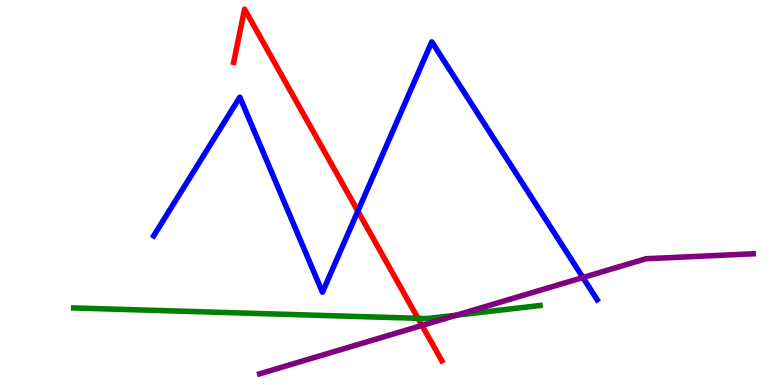[{'lines': ['blue', 'red'], 'intersections': [{'x': 4.62, 'y': 4.52}]}, {'lines': ['green', 'red'], 'intersections': [{'x': 5.39, 'y': 1.73}]}, {'lines': ['purple', 'red'], 'intersections': [{'x': 5.45, 'y': 1.55}]}, {'lines': ['blue', 'green'], 'intersections': []}, {'lines': ['blue', 'purple'], 'intersections': [{'x': 7.52, 'y': 2.79}]}, {'lines': ['green', 'purple'], 'intersections': [{'x': 5.89, 'y': 1.81}]}]